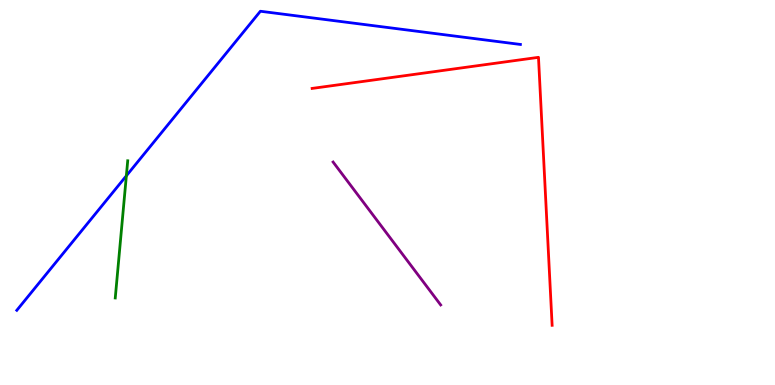[{'lines': ['blue', 'red'], 'intersections': []}, {'lines': ['green', 'red'], 'intersections': []}, {'lines': ['purple', 'red'], 'intersections': []}, {'lines': ['blue', 'green'], 'intersections': [{'x': 1.63, 'y': 5.43}]}, {'lines': ['blue', 'purple'], 'intersections': []}, {'lines': ['green', 'purple'], 'intersections': []}]